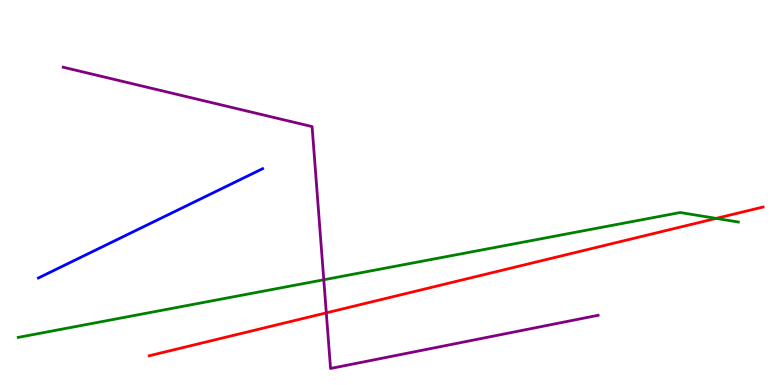[{'lines': ['blue', 'red'], 'intersections': []}, {'lines': ['green', 'red'], 'intersections': [{'x': 9.24, 'y': 4.33}]}, {'lines': ['purple', 'red'], 'intersections': [{'x': 4.21, 'y': 1.87}]}, {'lines': ['blue', 'green'], 'intersections': []}, {'lines': ['blue', 'purple'], 'intersections': []}, {'lines': ['green', 'purple'], 'intersections': [{'x': 4.18, 'y': 2.73}]}]